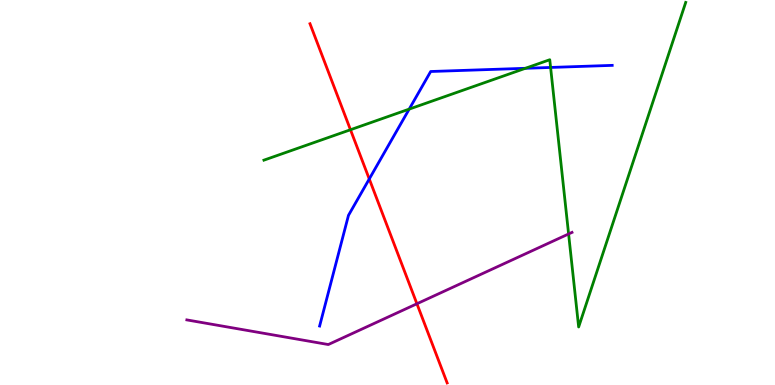[{'lines': ['blue', 'red'], 'intersections': [{'x': 4.76, 'y': 5.35}]}, {'lines': ['green', 'red'], 'intersections': [{'x': 4.52, 'y': 6.63}]}, {'lines': ['purple', 'red'], 'intersections': [{'x': 5.38, 'y': 2.11}]}, {'lines': ['blue', 'green'], 'intersections': [{'x': 5.28, 'y': 7.17}, {'x': 6.78, 'y': 8.23}, {'x': 7.1, 'y': 8.25}]}, {'lines': ['blue', 'purple'], 'intersections': []}, {'lines': ['green', 'purple'], 'intersections': [{'x': 7.34, 'y': 3.92}]}]